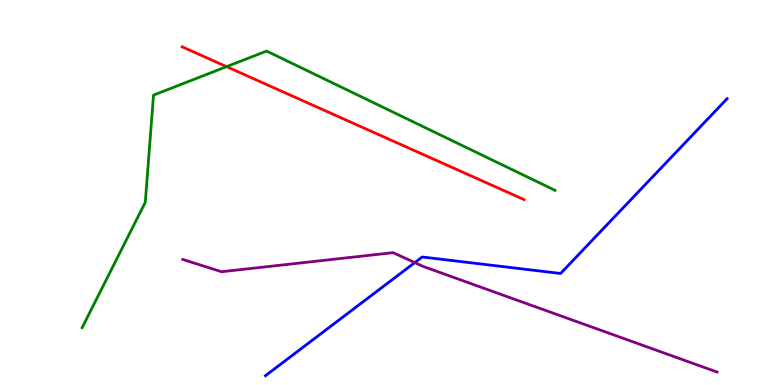[{'lines': ['blue', 'red'], 'intersections': []}, {'lines': ['green', 'red'], 'intersections': [{'x': 2.92, 'y': 8.27}]}, {'lines': ['purple', 'red'], 'intersections': []}, {'lines': ['blue', 'green'], 'intersections': []}, {'lines': ['blue', 'purple'], 'intersections': [{'x': 5.35, 'y': 3.18}]}, {'lines': ['green', 'purple'], 'intersections': []}]